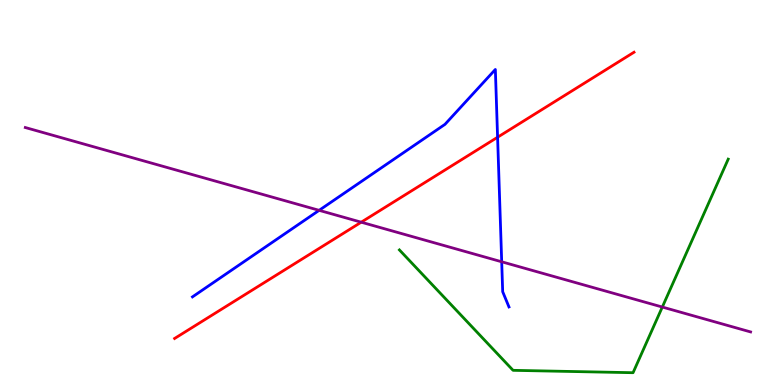[{'lines': ['blue', 'red'], 'intersections': [{'x': 6.42, 'y': 6.44}]}, {'lines': ['green', 'red'], 'intersections': []}, {'lines': ['purple', 'red'], 'intersections': [{'x': 4.66, 'y': 4.23}]}, {'lines': ['blue', 'green'], 'intersections': []}, {'lines': ['blue', 'purple'], 'intersections': [{'x': 4.12, 'y': 4.54}, {'x': 6.47, 'y': 3.2}]}, {'lines': ['green', 'purple'], 'intersections': [{'x': 8.55, 'y': 2.02}]}]